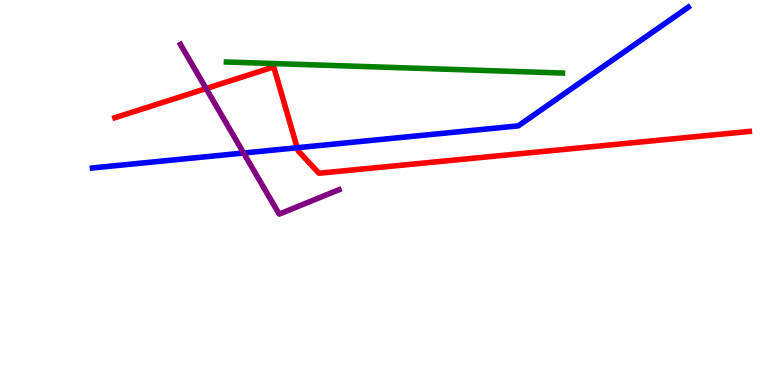[{'lines': ['blue', 'red'], 'intersections': [{'x': 3.83, 'y': 6.16}]}, {'lines': ['green', 'red'], 'intersections': []}, {'lines': ['purple', 'red'], 'intersections': [{'x': 2.66, 'y': 7.7}]}, {'lines': ['blue', 'green'], 'intersections': []}, {'lines': ['blue', 'purple'], 'intersections': [{'x': 3.14, 'y': 6.03}]}, {'lines': ['green', 'purple'], 'intersections': []}]